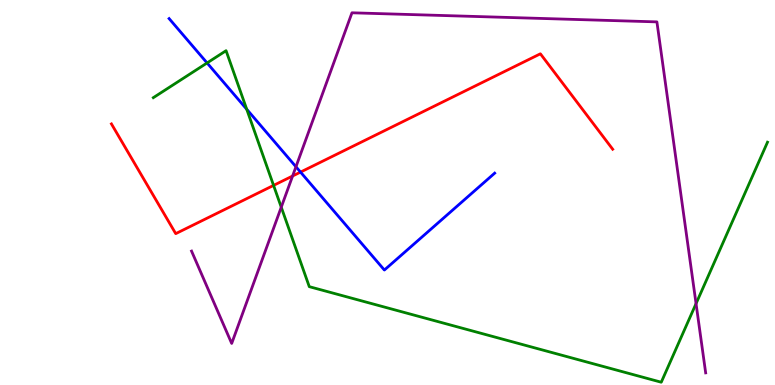[{'lines': ['blue', 'red'], 'intersections': [{'x': 3.88, 'y': 5.53}]}, {'lines': ['green', 'red'], 'intersections': [{'x': 3.53, 'y': 5.18}]}, {'lines': ['purple', 'red'], 'intersections': [{'x': 3.78, 'y': 5.43}]}, {'lines': ['blue', 'green'], 'intersections': [{'x': 2.67, 'y': 8.37}, {'x': 3.18, 'y': 7.16}]}, {'lines': ['blue', 'purple'], 'intersections': [{'x': 3.82, 'y': 5.67}]}, {'lines': ['green', 'purple'], 'intersections': [{'x': 3.63, 'y': 4.62}, {'x': 8.98, 'y': 2.11}]}]